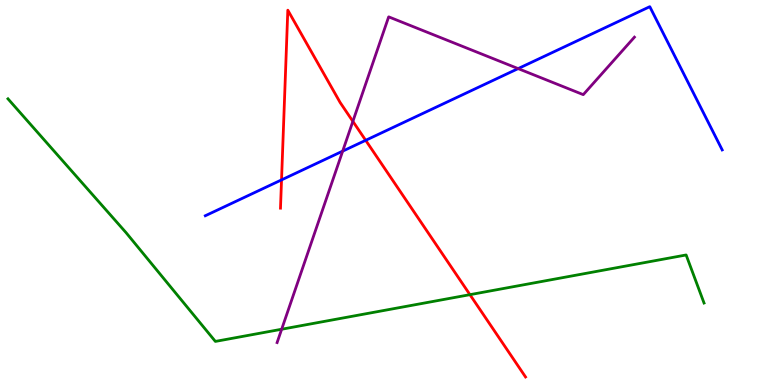[{'lines': ['blue', 'red'], 'intersections': [{'x': 3.63, 'y': 5.33}, {'x': 4.72, 'y': 6.36}]}, {'lines': ['green', 'red'], 'intersections': [{'x': 6.06, 'y': 2.35}]}, {'lines': ['purple', 'red'], 'intersections': [{'x': 4.55, 'y': 6.85}]}, {'lines': ['blue', 'green'], 'intersections': []}, {'lines': ['blue', 'purple'], 'intersections': [{'x': 4.42, 'y': 6.07}, {'x': 6.69, 'y': 8.22}]}, {'lines': ['green', 'purple'], 'intersections': [{'x': 3.63, 'y': 1.45}]}]